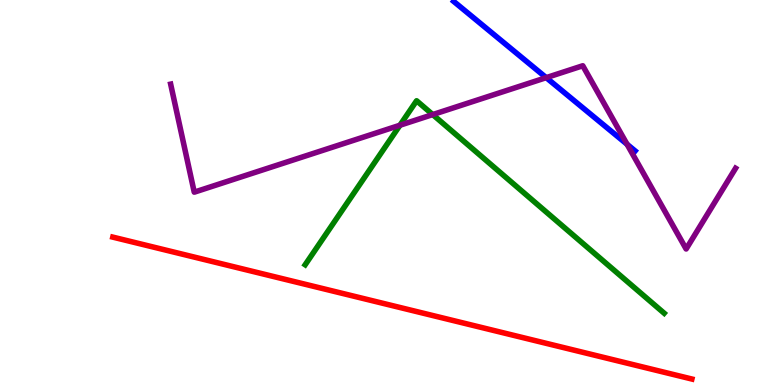[{'lines': ['blue', 'red'], 'intersections': []}, {'lines': ['green', 'red'], 'intersections': []}, {'lines': ['purple', 'red'], 'intersections': []}, {'lines': ['blue', 'green'], 'intersections': []}, {'lines': ['blue', 'purple'], 'intersections': [{'x': 7.05, 'y': 7.98}, {'x': 8.09, 'y': 6.25}]}, {'lines': ['green', 'purple'], 'intersections': [{'x': 5.16, 'y': 6.75}, {'x': 5.58, 'y': 7.02}]}]